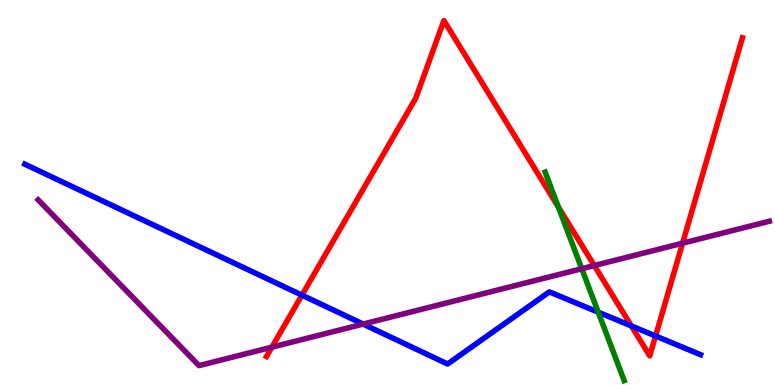[{'lines': ['blue', 'red'], 'intersections': [{'x': 3.9, 'y': 2.33}, {'x': 8.15, 'y': 1.53}, {'x': 8.46, 'y': 1.27}]}, {'lines': ['green', 'red'], 'intersections': [{'x': 7.21, 'y': 4.62}]}, {'lines': ['purple', 'red'], 'intersections': [{'x': 3.51, 'y': 0.982}, {'x': 7.67, 'y': 3.1}, {'x': 8.81, 'y': 3.68}]}, {'lines': ['blue', 'green'], 'intersections': [{'x': 7.72, 'y': 1.89}]}, {'lines': ['blue', 'purple'], 'intersections': [{'x': 4.69, 'y': 1.58}]}, {'lines': ['green', 'purple'], 'intersections': [{'x': 7.51, 'y': 3.02}]}]